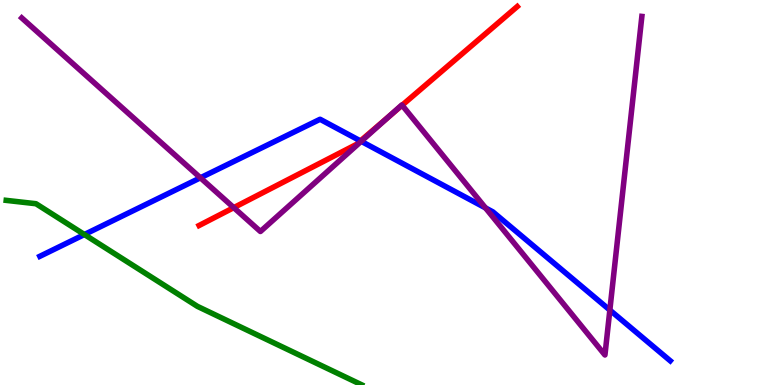[{'lines': ['blue', 'red'], 'intersections': [{'x': 4.65, 'y': 6.34}]}, {'lines': ['green', 'red'], 'intersections': []}, {'lines': ['purple', 'red'], 'intersections': [{'x': 3.02, 'y': 4.61}, {'x': 5.01, 'y': 6.97}, {'x': 5.19, 'y': 7.27}]}, {'lines': ['blue', 'green'], 'intersections': [{'x': 1.09, 'y': 3.91}]}, {'lines': ['blue', 'purple'], 'intersections': [{'x': 2.59, 'y': 5.38}, {'x': 4.66, 'y': 6.33}, {'x': 6.26, 'y': 4.6}, {'x': 7.87, 'y': 1.95}]}, {'lines': ['green', 'purple'], 'intersections': []}]